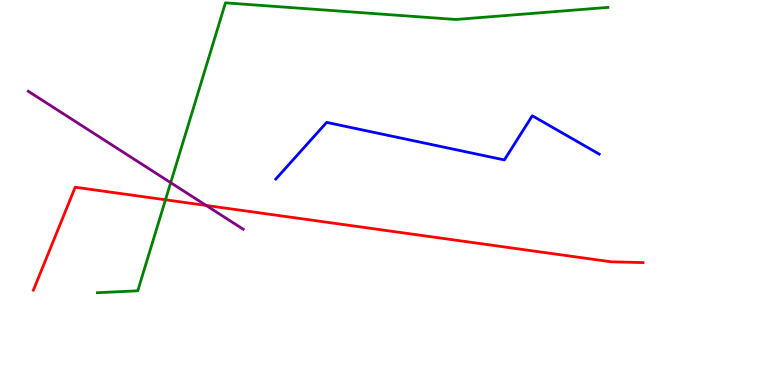[{'lines': ['blue', 'red'], 'intersections': []}, {'lines': ['green', 'red'], 'intersections': [{'x': 2.14, 'y': 4.81}]}, {'lines': ['purple', 'red'], 'intersections': [{'x': 2.66, 'y': 4.66}]}, {'lines': ['blue', 'green'], 'intersections': []}, {'lines': ['blue', 'purple'], 'intersections': []}, {'lines': ['green', 'purple'], 'intersections': [{'x': 2.2, 'y': 5.26}]}]